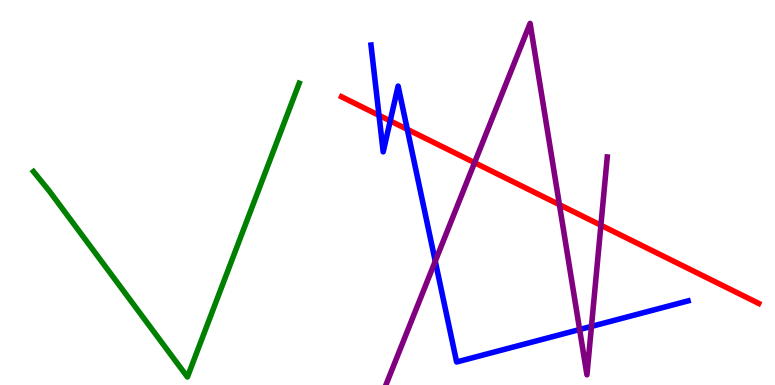[{'lines': ['blue', 'red'], 'intersections': [{'x': 4.89, 'y': 7.0}, {'x': 5.04, 'y': 6.86}, {'x': 5.26, 'y': 6.64}]}, {'lines': ['green', 'red'], 'intersections': []}, {'lines': ['purple', 'red'], 'intersections': [{'x': 6.12, 'y': 5.78}, {'x': 7.22, 'y': 4.68}, {'x': 7.75, 'y': 4.15}]}, {'lines': ['blue', 'green'], 'intersections': []}, {'lines': ['blue', 'purple'], 'intersections': [{'x': 5.62, 'y': 3.22}, {'x': 7.48, 'y': 1.44}, {'x': 7.63, 'y': 1.52}]}, {'lines': ['green', 'purple'], 'intersections': []}]